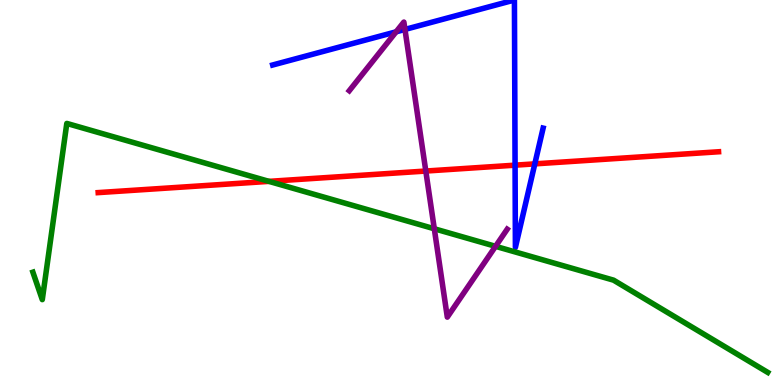[{'lines': ['blue', 'red'], 'intersections': [{'x': 6.65, 'y': 5.71}, {'x': 6.9, 'y': 5.74}]}, {'lines': ['green', 'red'], 'intersections': [{'x': 3.47, 'y': 5.29}]}, {'lines': ['purple', 'red'], 'intersections': [{'x': 5.49, 'y': 5.56}]}, {'lines': ['blue', 'green'], 'intersections': []}, {'lines': ['blue', 'purple'], 'intersections': [{'x': 5.11, 'y': 9.17}, {'x': 5.23, 'y': 9.24}]}, {'lines': ['green', 'purple'], 'intersections': [{'x': 5.6, 'y': 4.06}, {'x': 6.39, 'y': 3.6}]}]